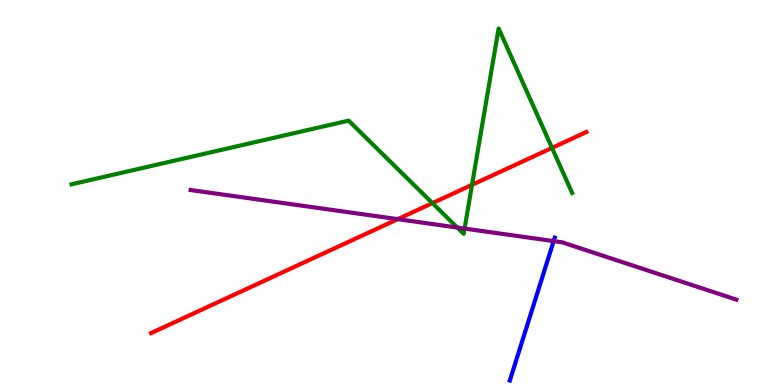[{'lines': ['blue', 'red'], 'intersections': []}, {'lines': ['green', 'red'], 'intersections': [{'x': 5.58, 'y': 4.72}, {'x': 6.09, 'y': 5.2}, {'x': 7.12, 'y': 6.16}]}, {'lines': ['purple', 'red'], 'intersections': [{'x': 5.13, 'y': 4.31}]}, {'lines': ['blue', 'green'], 'intersections': []}, {'lines': ['blue', 'purple'], 'intersections': [{'x': 7.14, 'y': 3.74}]}, {'lines': ['green', 'purple'], 'intersections': [{'x': 5.9, 'y': 4.09}, {'x': 5.99, 'y': 4.06}]}]